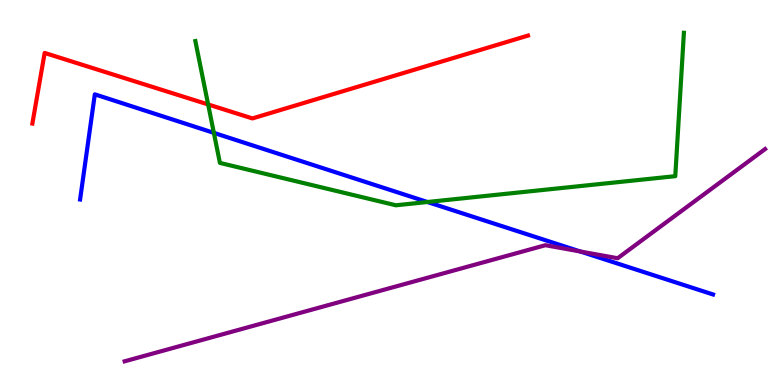[{'lines': ['blue', 'red'], 'intersections': []}, {'lines': ['green', 'red'], 'intersections': [{'x': 2.69, 'y': 7.29}]}, {'lines': ['purple', 'red'], 'intersections': []}, {'lines': ['blue', 'green'], 'intersections': [{'x': 2.76, 'y': 6.55}, {'x': 5.52, 'y': 4.75}]}, {'lines': ['blue', 'purple'], 'intersections': [{'x': 7.49, 'y': 3.47}]}, {'lines': ['green', 'purple'], 'intersections': []}]